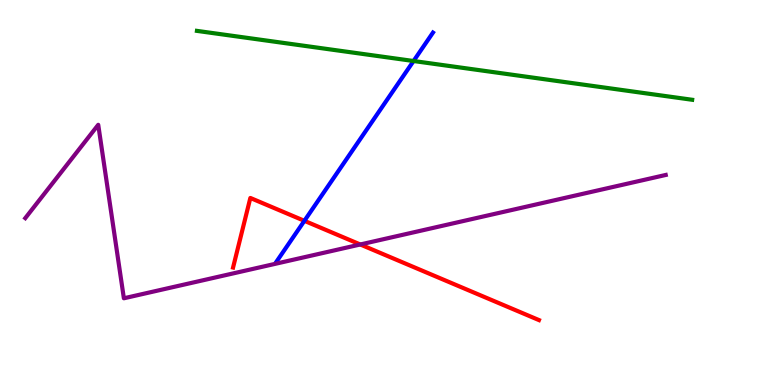[{'lines': ['blue', 'red'], 'intersections': [{'x': 3.93, 'y': 4.26}]}, {'lines': ['green', 'red'], 'intersections': []}, {'lines': ['purple', 'red'], 'intersections': [{'x': 4.65, 'y': 3.65}]}, {'lines': ['blue', 'green'], 'intersections': [{'x': 5.34, 'y': 8.42}]}, {'lines': ['blue', 'purple'], 'intersections': []}, {'lines': ['green', 'purple'], 'intersections': []}]